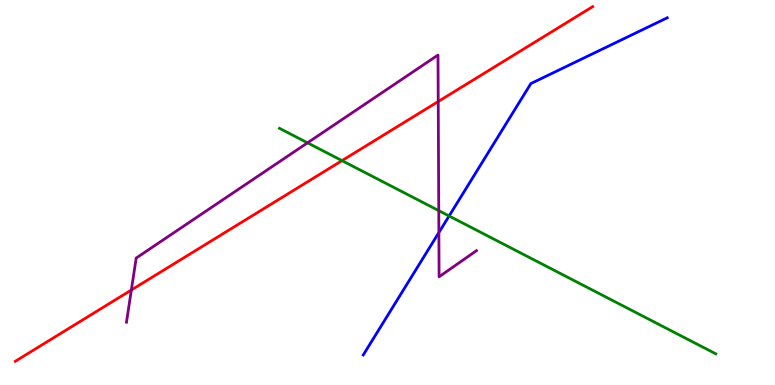[{'lines': ['blue', 'red'], 'intersections': []}, {'lines': ['green', 'red'], 'intersections': [{'x': 4.41, 'y': 5.83}]}, {'lines': ['purple', 'red'], 'intersections': [{'x': 1.69, 'y': 2.47}, {'x': 5.65, 'y': 7.36}]}, {'lines': ['blue', 'green'], 'intersections': [{'x': 5.79, 'y': 4.39}]}, {'lines': ['blue', 'purple'], 'intersections': [{'x': 5.66, 'y': 3.96}]}, {'lines': ['green', 'purple'], 'intersections': [{'x': 3.97, 'y': 6.29}, {'x': 5.66, 'y': 4.53}]}]